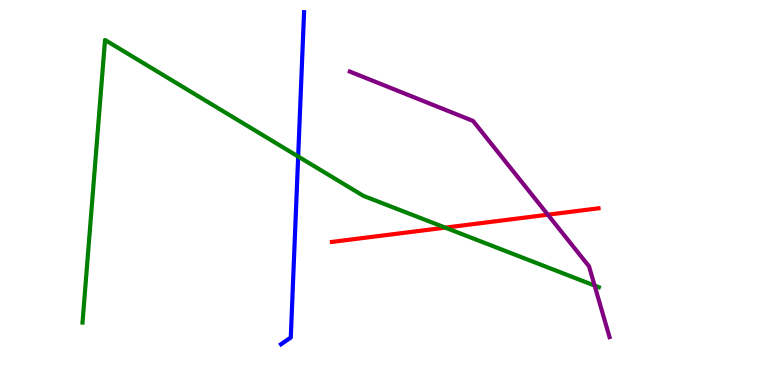[{'lines': ['blue', 'red'], 'intersections': []}, {'lines': ['green', 'red'], 'intersections': [{'x': 5.75, 'y': 4.09}]}, {'lines': ['purple', 'red'], 'intersections': [{'x': 7.07, 'y': 4.42}]}, {'lines': ['blue', 'green'], 'intersections': [{'x': 3.85, 'y': 5.94}]}, {'lines': ['blue', 'purple'], 'intersections': []}, {'lines': ['green', 'purple'], 'intersections': [{'x': 7.67, 'y': 2.58}]}]